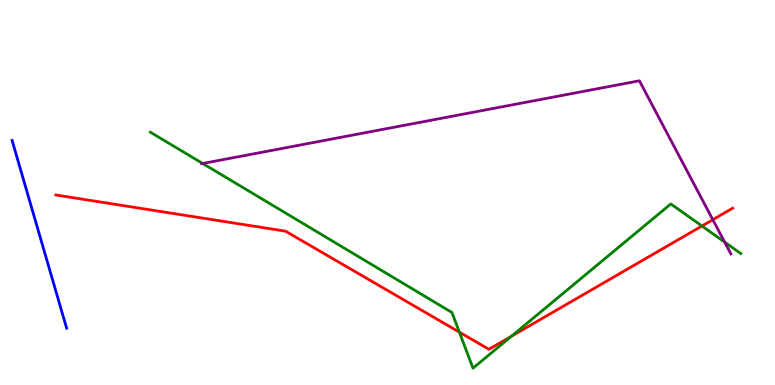[{'lines': ['blue', 'red'], 'intersections': []}, {'lines': ['green', 'red'], 'intersections': [{'x': 5.93, 'y': 1.37}, {'x': 6.6, 'y': 1.27}, {'x': 9.06, 'y': 4.13}]}, {'lines': ['purple', 'red'], 'intersections': [{'x': 9.2, 'y': 4.29}]}, {'lines': ['blue', 'green'], 'intersections': []}, {'lines': ['blue', 'purple'], 'intersections': []}, {'lines': ['green', 'purple'], 'intersections': [{'x': 2.62, 'y': 5.75}, {'x': 9.35, 'y': 3.71}]}]